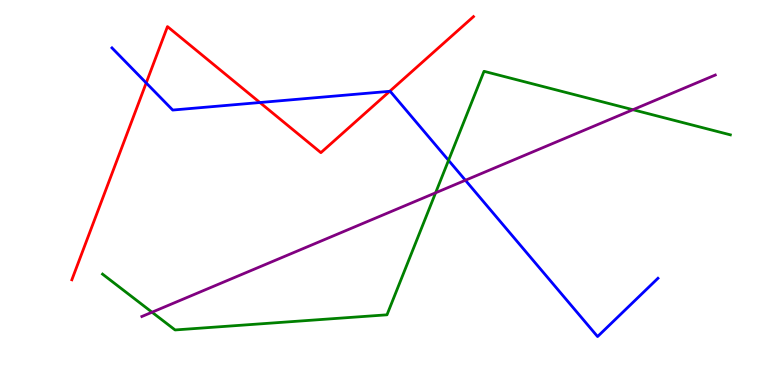[{'lines': ['blue', 'red'], 'intersections': [{'x': 1.89, 'y': 7.85}, {'x': 3.35, 'y': 7.34}, {'x': 5.03, 'y': 7.63}]}, {'lines': ['green', 'red'], 'intersections': []}, {'lines': ['purple', 'red'], 'intersections': []}, {'lines': ['blue', 'green'], 'intersections': [{'x': 5.79, 'y': 5.84}]}, {'lines': ['blue', 'purple'], 'intersections': [{'x': 6.01, 'y': 5.32}]}, {'lines': ['green', 'purple'], 'intersections': [{'x': 1.96, 'y': 1.89}, {'x': 5.62, 'y': 4.99}, {'x': 8.17, 'y': 7.15}]}]